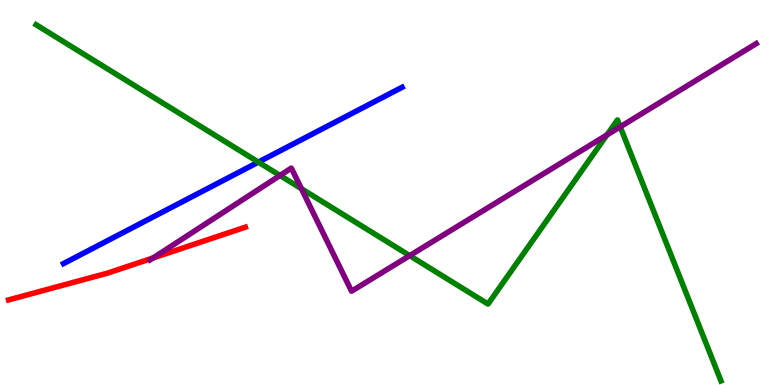[{'lines': ['blue', 'red'], 'intersections': []}, {'lines': ['green', 'red'], 'intersections': []}, {'lines': ['purple', 'red'], 'intersections': [{'x': 1.98, 'y': 3.3}]}, {'lines': ['blue', 'green'], 'intersections': [{'x': 3.33, 'y': 5.79}]}, {'lines': ['blue', 'purple'], 'intersections': []}, {'lines': ['green', 'purple'], 'intersections': [{'x': 3.61, 'y': 5.44}, {'x': 3.89, 'y': 5.1}, {'x': 5.29, 'y': 3.36}, {'x': 7.83, 'y': 6.49}, {'x': 8.0, 'y': 6.71}]}]